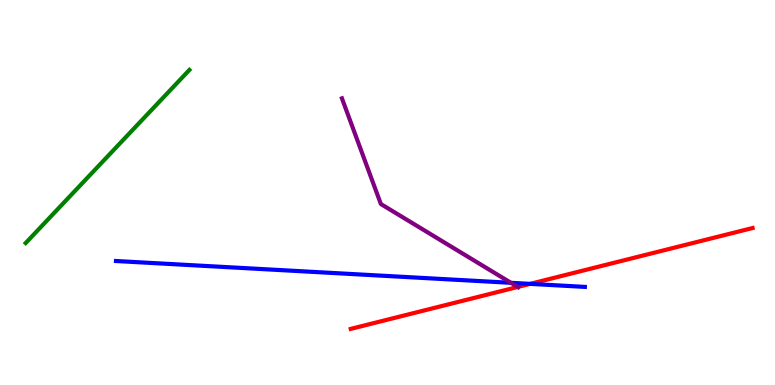[{'lines': ['blue', 'red'], 'intersections': [{'x': 6.84, 'y': 2.63}]}, {'lines': ['green', 'red'], 'intersections': []}, {'lines': ['purple', 'red'], 'intersections': [{'x': 6.68, 'y': 2.55}]}, {'lines': ['blue', 'green'], 'intersections': []}, {'lines': ['blue', 'purple'], 'intersections': [{'x': 6.59, 'y': 2.65}]}, {'lines': ['green', 'purple'], 'intersections': []}]